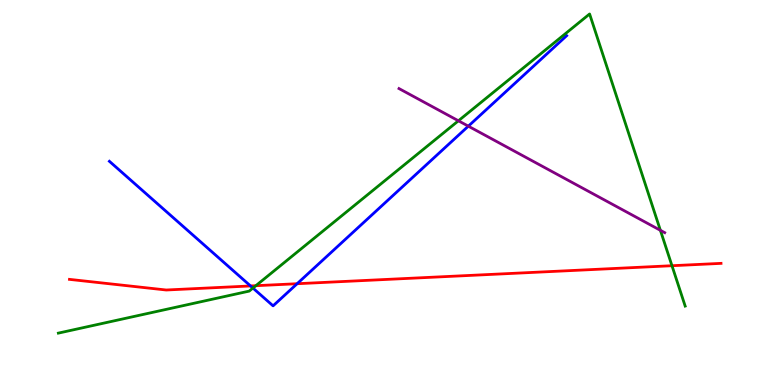[{'lines': ['blue', 'red'], 'intersections': [{'x': 3.23, 'y': 2.57}, {'x': 3.83, 'y': 2.63}]}, {'lines': ['green', 'red'], 'intersections': [{'x': 3.3, 'y': 2.58}, {'x': 8.67, 'y': 3.1}]}, {'lines': ['purple', 'red'], 'intersections': []}, {'lines': ['blue', 'green'], 'intersections': [{'x': 3.26, 'y': 2.52}]}, {'lines': ['blue', 'purple'], 'intersections': [{'x': 6.04, 'y': 6.72}]}, {'lines': ['green', 'purple'], 'intersections': [{'x': 5.92, 'y': 6.86}, {'x': 8.52, 'y': 4.02}]}]